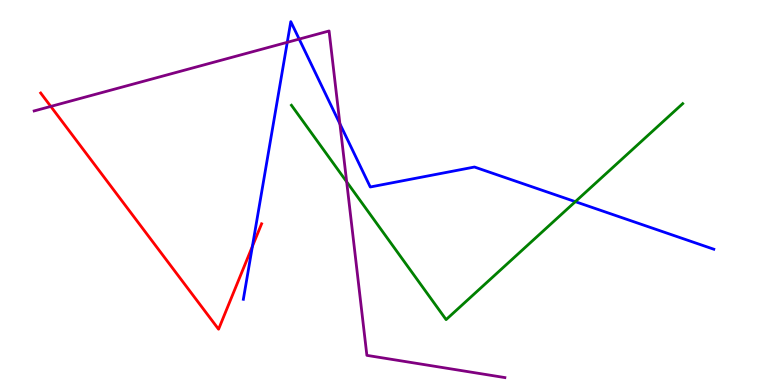[{'lines': ['blue', 'red'], 'intersections': [{'x': 3.26, 'y': 3.6}]}, {'lines': ['green', 'red'], 'intersections': []}, {'lines': ['purple', 'red'], 'intersections': [{'x': 0.655, 'y': 7.24}]}, {'lines': ['blue', 'green'], 'intersections': [{'x': 7.42, 'y': 4.76}]}, {'lines': ['blue', 'purple'], 'intersections': [{'x': 3.71, 'y': 8.9}, {'x': 3.86, 'y': 8.98}, {'x': 4.39, 'y': 6.78}]}, {'lines': ['green', 'purple'], 'intersections': [{'x': 4.47, 'y': 5.28}]}]